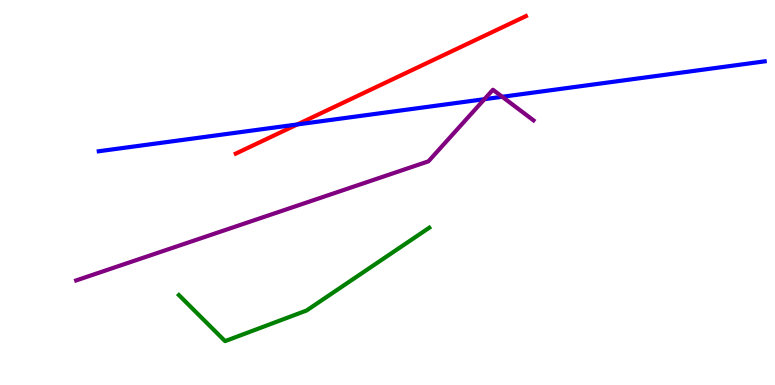[{'lines': ['blue', 'red'], 'intersections': [{'x': 3.84, 'y': 6.77}]}, {'lines': ['green', 'red'], 'intersections': []}, {'lines': ['purple', 'red'], 'intersections': []}, {'lines': ['blue', 'green'], 'intersections': []}, {'lines': ['blue', 'purple'], 'intersections': [{'x': 6.25, 'y': 7.42}, {'x': 6.48, 'y': 7.49}]}, {'lines': ['green', 'purple'], 'intersections': []}]